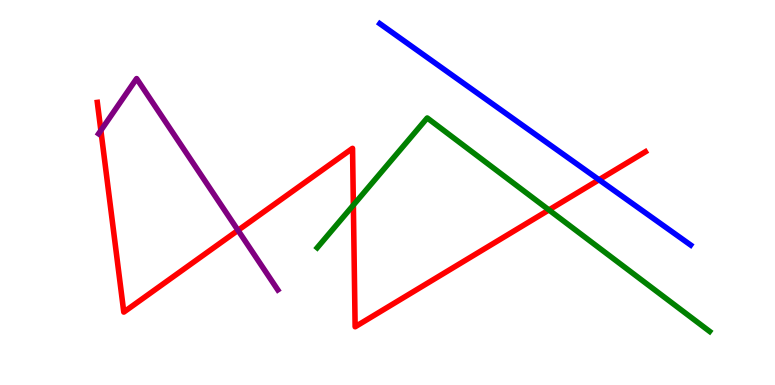[{'lines': ['blue', 'red'], 'intersections': [{'x': 7.73, 'y': 5.33}]}, {'lines': ['green', 'red'], 'intersections': [{'x': 4.56, 'y': 4.67}, {'x': 7.08, 'y': 4.55}]}, {'lines': ['purple', 'red'], 'intersections': [{'x': 1.3, 'y': 6.61}, {'x': 3.07, 'y': 4.02}]}, {'lines': ['blue', 'green'], 'intersections': []}, {'lines': ['blue', 'purple'], 'intersections': []}, {'lines': ['green', 'purple'], 'intersections': []}]